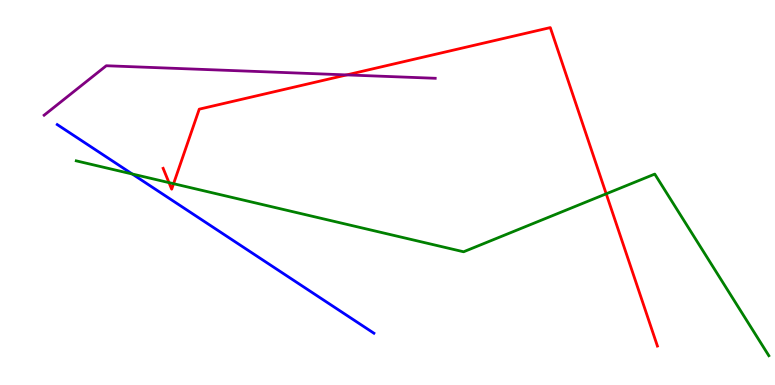[{'lines': ['blue', 'red'], 'intersections': []}, {'lines': ['green', 'red'], 'intersections': [{'x': 2.18, 'y': 5.26}, {'x': 2.24, 'y': 5.23}, {'x': 7.82, 'y': 4.97}]}, {'lines': ['purple', 'red'], 'intersections': [{'x': 4.47, 'y': 8.05}]}, {'lines': ['blue', 'green'], 'intersections': [{'x': 1.71, 'y': 5.48}]}, {'lines': ['blue', 'purple'], 'intersections': []}, {'lines': ['green', 'purple'], 'intersections': []}]